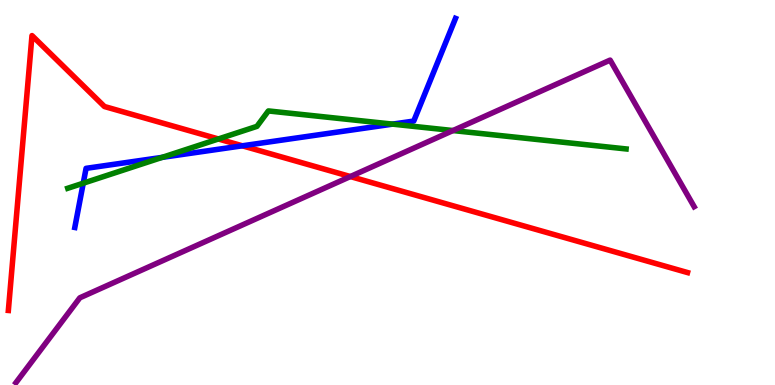[{'lines': ['blue', 'red'], 'intersections': [{'x': 3.13, 'y': 6.21}]}, {'lines': ['green', 'red'], 'intersections': [{'x': 2.82, 'y': 6.39}]}, {'lines': ['purple', 'red'], 'intersections': [{'x': 4.52, 'y': 5.41}]}, {'lines': ['blue', 'green'], 'intersections': [{'x': 1.07, 'y': 5.24}, {'x': 2.09, 'y': 5.91}, {'x': 5.07, 'y': 6.78}]}, {'lines': ['blue', 'purple'], 'intersections': []}, {'lines': ['green', 'purple'], 'intersections': [{'x': 5.84, 'y': 6.61}]}]